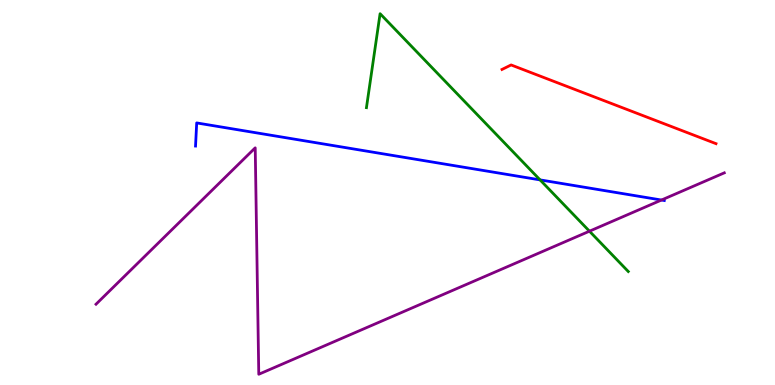[{'lines': ['blue', 'red'], 'intersections': []}, {'lines': ['green', 'red'], 'intersections': []}, {'lines': ['purple', 'red'], 'intersections': []}, {'lines': ['blue', 'green'], 'intersections': [{'x': 6.97, 'y': 5.33}]}, {'lines': ['blue', 'purple'], 'intersections': [{'x': 8.54, 'y': 4.8}]}, {'lines': ['green', 'purple'], 'intersections': [{'x': 7.61, 'y': 3.99}]}]